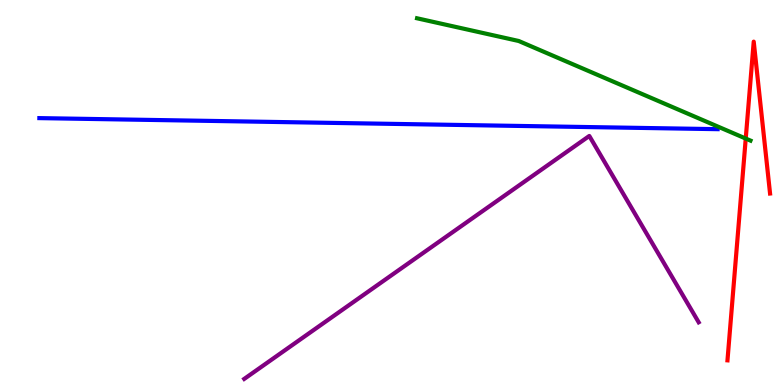[{'lines': ['blue', 'red'], 'intersections': []}, {'lines': ['green', 'red'], 'intersections': [{'x': 9.62, 'y': 6.4}]}, {'lines': ['purple', 'red'], 'intersections': []}, {'lines': ['blue', 'green'], 'intersections': []}, {'lines': ['blue', 'purple'], 'intersections': []}, {'lines': ['green', 'purple'], 'intersections': []}]